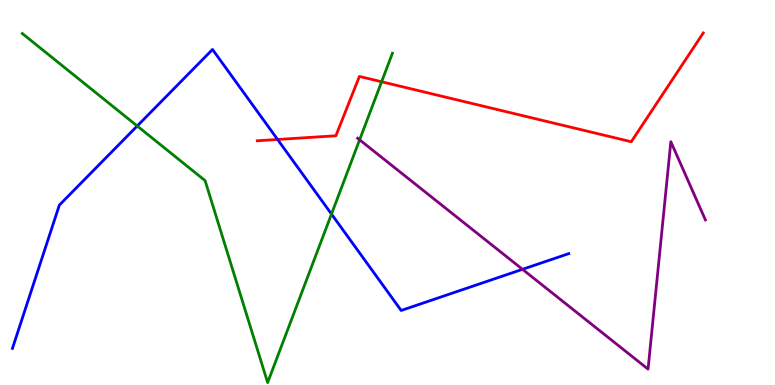[{'lines': ['blue', 'red'], 'intersections': [{'x': 3.58, 'y': 6.38}]}, {'lines': ['green', 'red'], 'intersections': [{'x': 4.92, 'y': 7.88}]}, {'lines': ['purple', 'red'], 'intersections': []}, {'lines': ['blue', 'green'], 'intersections': [{'x': 1.77, 'y': 6.73}, {'x': 4.28, 'y': 4.44}]}, {'lines': ['blue', 'purple'], 'intersections': [{'x': 6.74, 'y': 3.0}]}, {'lines': ['green', 'purple'], 'intersections': [{'x': 4.64, 'y': 6.37}]}]